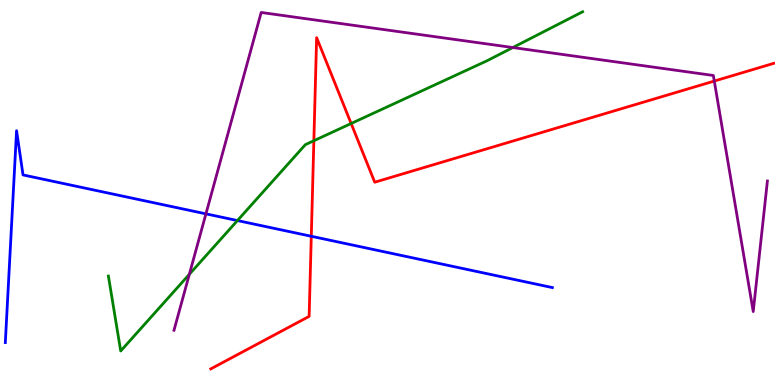[{'lines': ['blue', 'red'], 'intersections': [{'x': 4.02, 'y': 3.86}]}, {'lines': ['green', 'red'], 'intersections': [{'x': 4.05, 'y': 6.34}, {'x': 4.53, 'y': 6.79}]}, {'lines': ['purple', 'red'], 'intersections': [{'x': 9.22, 'y': 7.89}]}, {'lines': ['blue', 'green'], 'intersections': [{'x': 3.06, 'y': 4.27}]}, {'lines': ['blue', 'purple'], 'intersections': [{'x': 2.66, 'y': 4.45}]}, {'lines': ['green', 'purple'], 'intersections': [{'x': 2.44, 'y': 2.88}, {'x': 6.62, 'y': 8.77}]}]